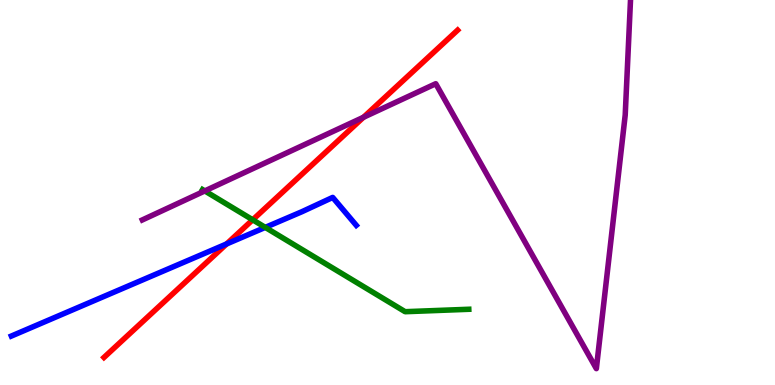[{'lines': ['blue', 'red'], 'intersections': [{'x': 2.92, 'y': 3.66}]}, {'lines': ['green', 'red'], 'intersections': [{'x': 3.26, 'y': 4.29}]}, {'lines': ['purple', 'red'], 'intersections': [{'x': 4.69, 'y': 6.95}]}, {'lines': ['blue', 'green'], 'intersections': [{'x': 3.42, 'y': 4.09}]}, {'lines': ['blue', 'purple'], 'intersections': []}, {'lines': ['green', 'purple'], 'intersections': [{'x': 2.64, 'y': 5.04}]}]